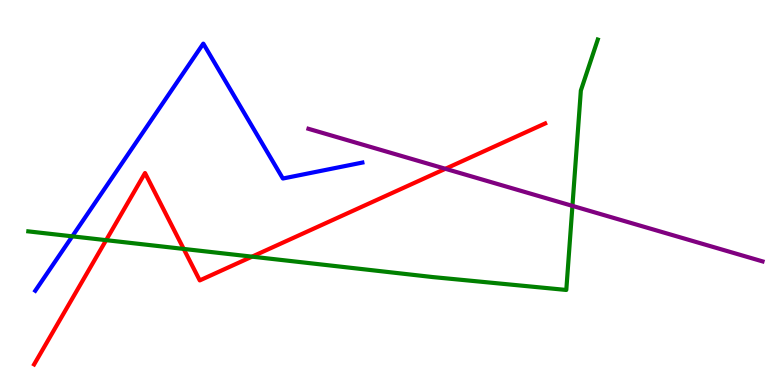[{'lines': ['blue', 'red'], 'intersections': []}, {'lines': ['green', 'red'], 'intersections': [{'x': 1.37, 'y': 3.76}, {'x': 2.37, 'y': 3.53}, {'x': 3.25, 'y': 3.33}]}, {'lines': ['purple', 'red'], 'intersections': [{'x': 5.75, 'y': 5.62}]}, {'lines': ['blue', 'green'], 'intersections': [{'x': 0.932, 'y': 3.86}]}, {'lines': ['blue', 'purple'], 'intersections': []}, {'lines': ['green', 'purple'], 'intersections': [{'x': 7.39, 'y': 4.65}]}]